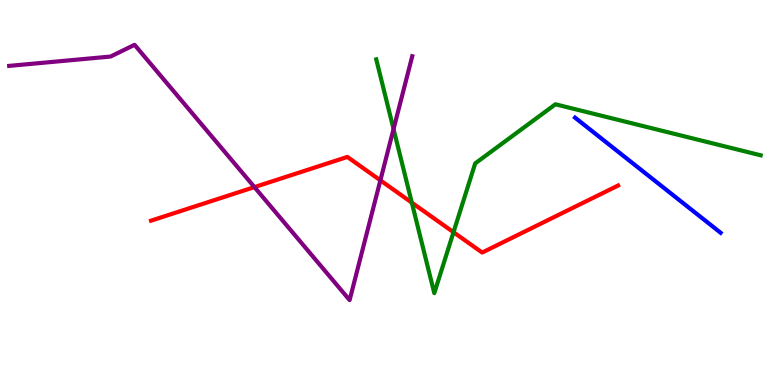[{'lines': ['blue', 'red'], 'intersections': []}, {'lines': ['green', 'red'], 'intersections': [{'x': 5.31, 'y': 4.74}, {'x': 5.85, 'y': 3.97}]}, {'lines': ['purple', 'red'], 'intersections': [{'x': 3.28, 'y': 5.14}, {'x': 4.91, 'y': 5.32}]}, {'lines': ['blue', 'green'], 'intersections': []}, {'lines': ['blue', 'purple'], 'intersections': []}, {'lines': ['green', 'purple'], 'intersections': [{'x': 5.08, 'y': 6.65}]}]